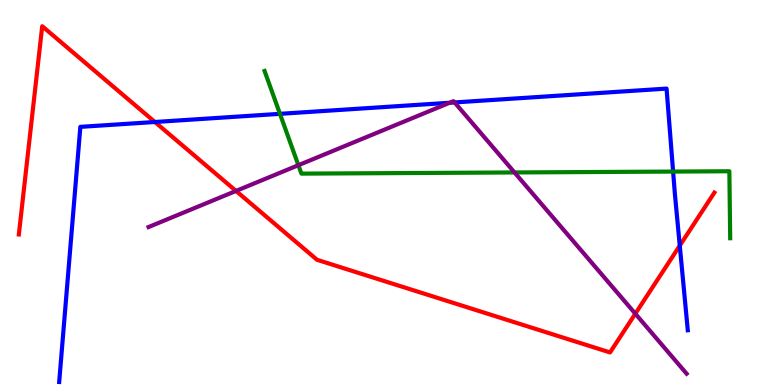[{'lines': ['blue', 'red'], 'intersections': [{'x': 2.0, 'y': 6.83}, {'x': 8.77, 'y': 3.62}]}, {'lines': ['green', 'red'], 'intersections': []}, {'lines': ['purple', 'red'], 'intersections': [{'x': 3.05, 'y': 5.04}, {'x': 8.2, 'y': 1.85}]}, {'lines': ['blue', 'green'], 'intersections': [{'x': 3.61, 'y': 7.04}, {'x': 8.69, 'y': 5.54}]}, {'lines': ['blue', 'purple'], 'intersections': [{'x': 5.8, 'y': 7.33}, {'x': 5.87, 'y': 7.34}]}, {'lines': ['green', 'purple'], 'intersections': [{'x': 3.85, 'y': 5.71}, {'x': 6.64, 'y': 5.52}]}]